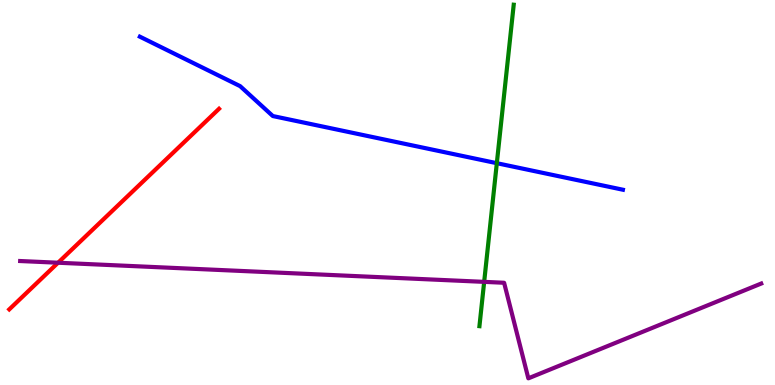[{'lines': ['blue', 'red'], 'intersections': []}, {'lines': ['green', 'red'], 'intersections': []}, {'lines': ['purple', 'red'], 'intersections': [{'x': 0.749, 'y': 3.18}]}, {'lines': ['blue', 'green'], 'intersections': [{'x': 6.41, 'y': 5.76}]}, {'lines': ['blue', 'purple'], 'intersections': []}, {'lines': ['green', 'purple'], 'intersections': [{'x': 6.25, 'y': 2.68}]}]